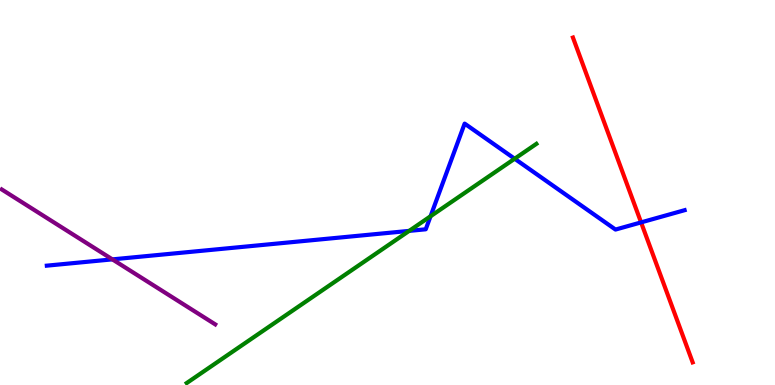[{'lines': ['blue', 'red'], 'intersections': [{'x': 8.27, 'y': 4.22}]}, {'lines': ['green', 'red'], 'intersections': []}, {'lines': ['purple', 'red'], 'intersections': []}, {'lines': ['blue', 'green'], 'intersections': [{'x': 5.28, 'y': 4.0}, {'x': 5.56, 'y': 4.38}, {'x': 6.64, 'y': 5.88}]}, {'lines': ['blue', 'purple'], 'intersections': [{'x': 1.45, 'y': 3.26}]}, {'lines': ['green', 'purple'], 'intersections': []}]